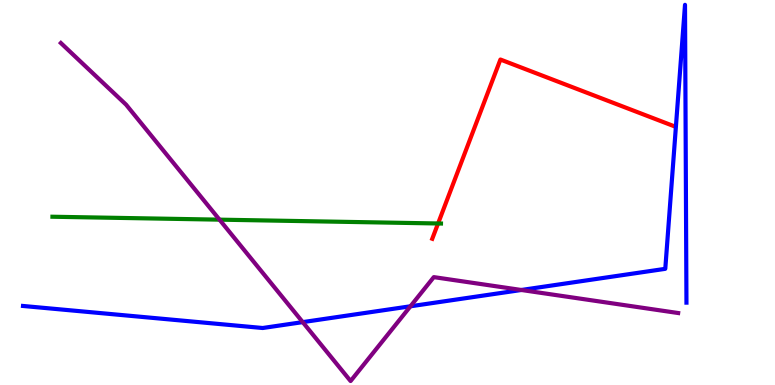[{'lines': ['blue', 'red'], 'intersections': []}, {'lines': ['green', 'red'], 'intersections': [{'x': 5.65, 'y': 4.2}]}, {'lines': ['purple', 'red'], 'intersections': []}, {'lines': ['blue', 'green'], 'intersections': []}, {'lines': ['blue', 'purple'], 'intersections': [{'x': 3.91, 'y': 1.63}, {'x': 5.3, 'y': 2.04}, {'x': 6.73, 'y': 2.47}]}, {'lines': ['green', 'purple'], 'intersections': [{'x': 2.83, 'y': 4.29}]}]